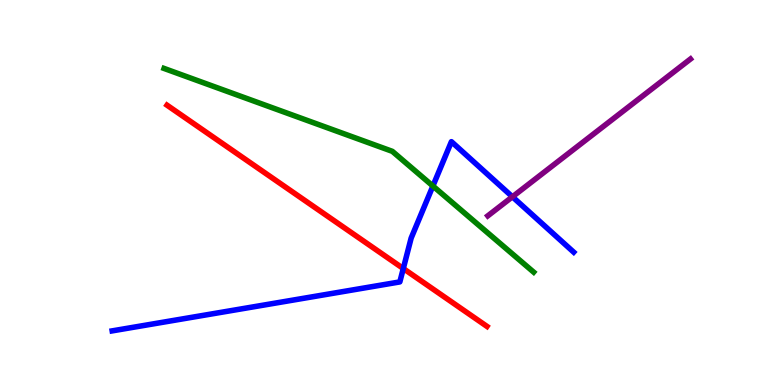[{'lines': ['blue', 'red'], 'intersections': [{'x': 5.2, 'y': 3.02}]}, {'lines': ['green', 'red'], 'intersections': []}, {'lines': ['purple', 'red'], 'intersections': []}, {'lines': ['blue', 'green'], 'intersections': [{'x': 5.59, 'y': 5.17}]}, {'lines': ['blue', 'purple'], 'intersections': [{'x': 6.61, 'y': 4.89}]}, {'lines': ['green', 'purple'], 'intersections': []}]